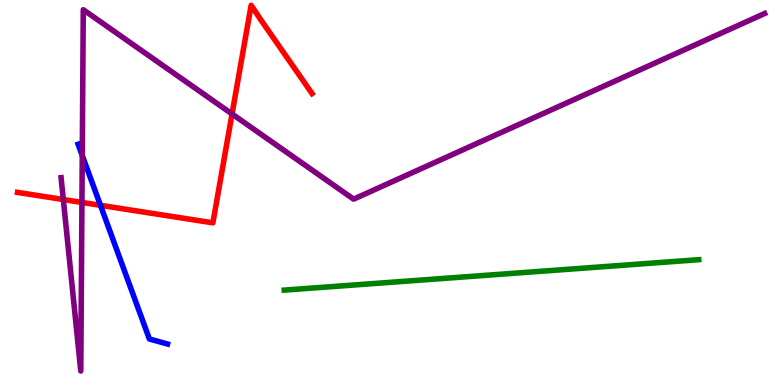[{'lines': ['blue', 'red'], 'intersections': [{'x': 1.3, 'y': 4.67}]}, {'lines': ['green', 'red'], 'intersections': []}, {'lines': ['purple', 'red'], 'intersections': [{'x': 0.817, 'y': 4.82}, {'x': 1.06, 'y': 4.74}, {'x': 2.99, 'y': 7.04}]}, {'lines': ['blue', 'green'], 'intersections': []}, {'lines': ['blue', 'purple'], 'intersections': [{'x': 1.06, 'y': 5.96}]}, {'lines': ['green', 'purple'], 'intersections': []}]